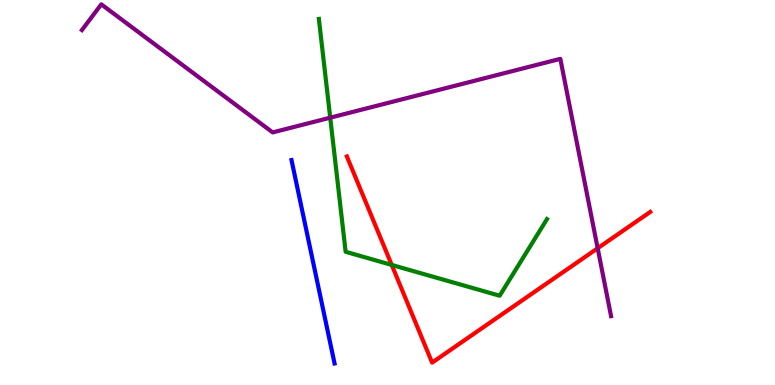[{'lines': ['blue', 'red'], 'intersections': []}, {'lines': ['green', 'red'], 'intersections': [{'x': 5.05, 'y': 3.12}]}, {'lines': ['purple', 'red'], 'intersections': [{'x': 7.71, 'y': 3.55}]}, {'lines': ['blue', 'green'], 'intersections': []}, {'lines': ['blue', 'purple'], 'intersections': []}, {'lines': ['green', 'purple'], 'intersections': [{'x': 4.26, 'y': 6.94}]}]